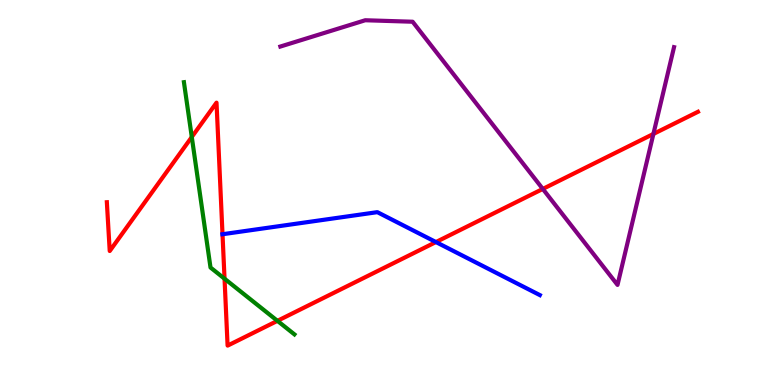[{'lines': ['blue', 'red'], 'intersections': [{'x': 2.87, 'y': 3.92}, {'x': 5.62, 'y': 3.71}]}, {'lines': ['green', 'red'], 'intersections': [{'x': 2.47, 'y': 6.44}, {'x': 2.9, 'y': 2.76}, {'x': 3.58, 'y': 1.67}]}, {'lines': ['purple', 'red'], 'intersections': [{'x': 7.0, 'y': 5.09}, {'x': 8.43, 'y': 6.52}]}, {'lines': ['blue', 'green'], 'intersections': []}, {'lines': ['blue', 'purple'], 'intersections': []}, {'lines': ['green', 'purple'], 'intersections': []}]